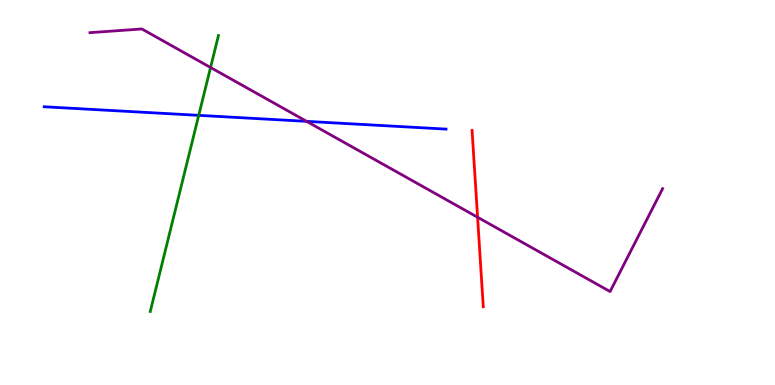[{'lines': ['blue', 'red'], 'intersections': []}, {'lines': ['green', 'red'], 'intersections': []}, {'lines': ['purple', 'red'], 'intersections': [{'x': 6.16, 'y': 4.36}]}, {'lines': ['blue', 'green'], 'intersections': [{'x': 2.56, 'y': 7.0}]}, {'lines': ['blue', 'purple'], 'intersections': [{'x': 3.96, 'y': 6.85}]}, {'lines': ['green', 'purple'], 'intersections': [{'x': 2.72, 'y': 8.25}]}]